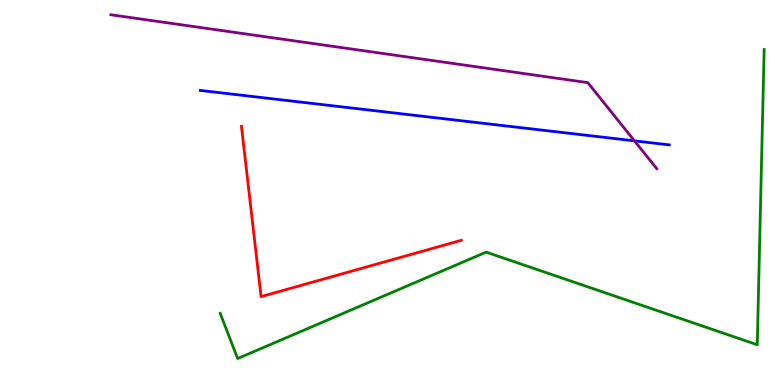[{'lines': ['blue', 'red'], 'intersections': []}, {'lines': ['green', 'red'], 'intersections': []}, {'lines': ['purple', 'red'], 'intersections': []}, {'lines': ['blue', 'green'], 'intersections': []}, {'lines': ['blue', 'purple'], 'intersections': [{'x': 8.19, 'y': 6.34}]}, {'lines': ['green', 'purple'], 'intersections': []}]